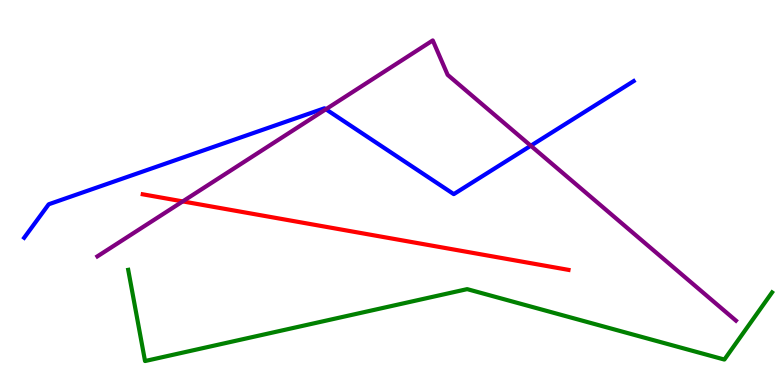[{'lines': ['blue', 'red'], 'intersections': []}, {'lines': ['green', 'red'], 'intersections': []}, {'lines': ['purple', 'red'], 'intersections': [{'x': 2.36, 'y': 4.77}]}, {'lines': ['blue', 'green'], 'intersections': []}, {'lines': ['blue', 'purple'], 'intersections': [{'x': 4.2, 'y': 7.16}, {'x': 6.85, 'y': 6.21}]}, {'lines': ['green', 'purple'], 'intersections': []}]